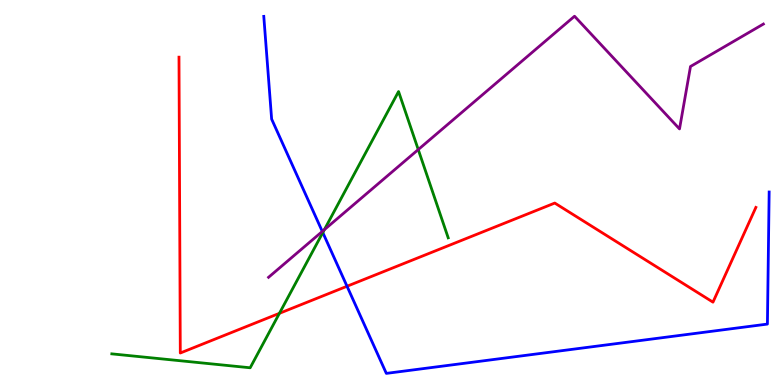[{'lines': ['blue', 'red'], 'intersections': [{'x': 4.48, 'y': 2.56}]}, {'lines': ['green', 'red'], 'intersections': [{'x': 3.61, 'y': 1.86}]}, {'lines': ['purple', 'red'], 'intersections': []}, {'lines': ['blue', 'green'], 'intersections': [{'x': 4.17, 'y': 3.96}]}, {'lines': ['blue', 'purple'], 'intersections': [{'x': 4.16, 'y': 3.99}]}, {'lines': ['green', 'purple'], 'intersections': [{'x': 4.19, 'y': 4.03}, {'x': 5.4, 'y': 6.12}]}]